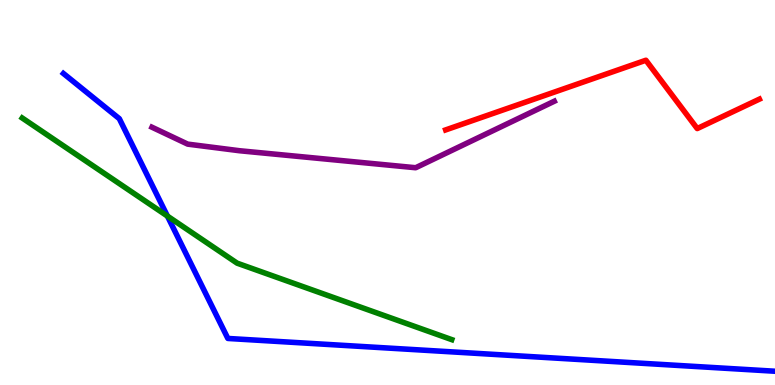[{'lines': ['blue', 'red'], 'intersections': []}, {'lines': ['green', 'red'], 'intersections': []}, {'lines': ['purple', 'red'], 'intersections': []}, {'lines': ['blue', 'green'], 'intersections': [{'x': 2.16, 'y': 4.39}]}, {'lines': ['blue', 'purple'], 'intersections': []}, {'lines': ['green', 'purple'], 'intersections': []}]